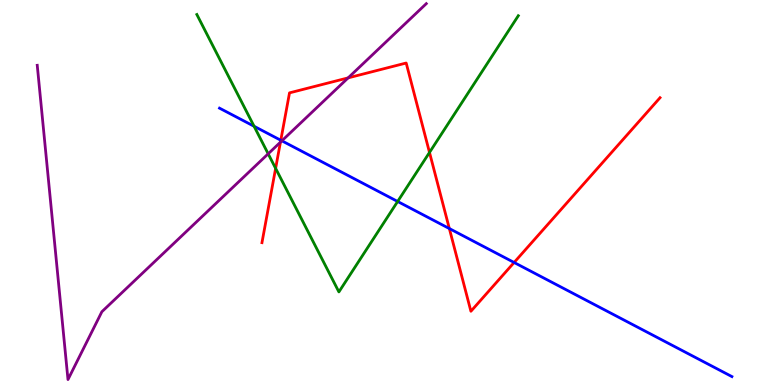[{'lines': ['blue', 'red'], 'intersections': [{'x': 3.62, 'y': 6.36}, {'x': 5.8, 'y': 4.06}, {'x': 6.63, 'y': 3.18}]}, {'lines': ['green', 'red'], 'intersections': [{'x': 3.56, 'y': 5.63}, {'x': 5.54, 'y': 6.04}]}, {'lines': ['purple', 'red'], 'intersections': [{'x': 3.62, 'y': 6.31}, {'x': 4.49, 'y': 7.98}]}, {'lines': ['blue', 'green'], 'intersections': [{'x': 3.28, 'y': 6.72}, {'x': 5.13, 'y': 4.77}]}, {'lines': ['blue', 'purple'], 'intersections': [{'x': 3.64, 'y': 6.34}]}, {'lines': ['green', 'purple'], 'intersections': [{'x': 3.46, 'y': 6.0}]}]